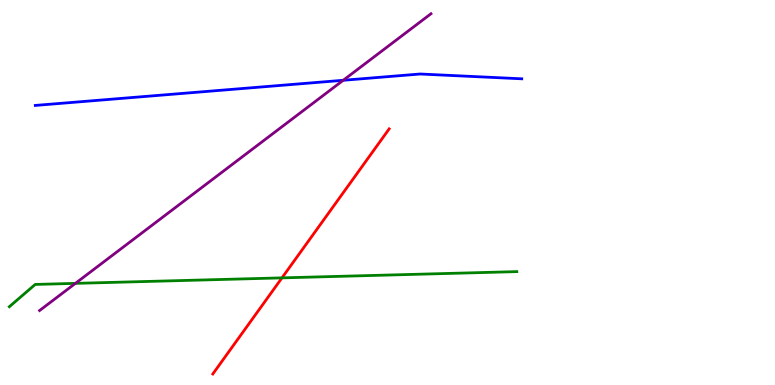[{'lines': ['blue', 'red'], 'intersections': []}, {'lines': ['green', 'red'], 'intersections': [{'x': 3.64, 'y': 2.78}]}, {'lines': ['purple', 'red'], 'intersections': []}, {'lines': ['blue', 'green'], 'intersections': []}, {'lines': ['blue', 'purple'], 'intersections': [{'x': 4.43, 'y': 7.91}]}, {'lines': ['green', 'purple'], 'intersections': [{'x': 0.973, 'y': 2.64}]}]